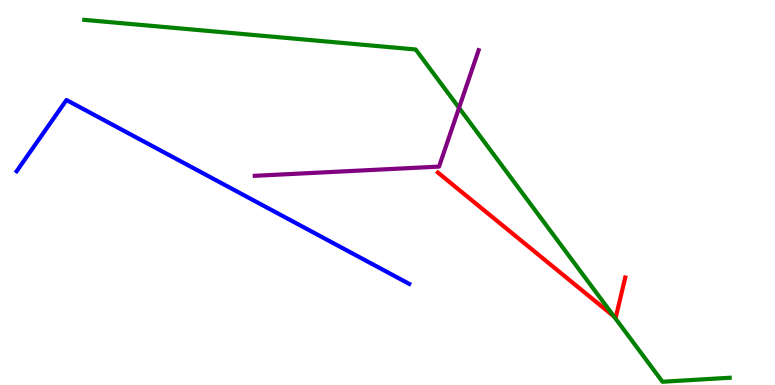[{'lines': ['blue', 'red'], 'intersections': []}, {'lines': ['green', 'red'], 'intersections': [{'x': 7.92, 'y': 1.78}]}, {'lines': ['purple', 'red'], 'intersections': []}, {'lines': ['blue', 'green'], 'intersections': []}, {'lines': ['blue', 'purple'], 'intersections': []}, {'lines': ['green', 'purple'], 'intersections': [{'x': 5.92, 'y': 7.2}]}]